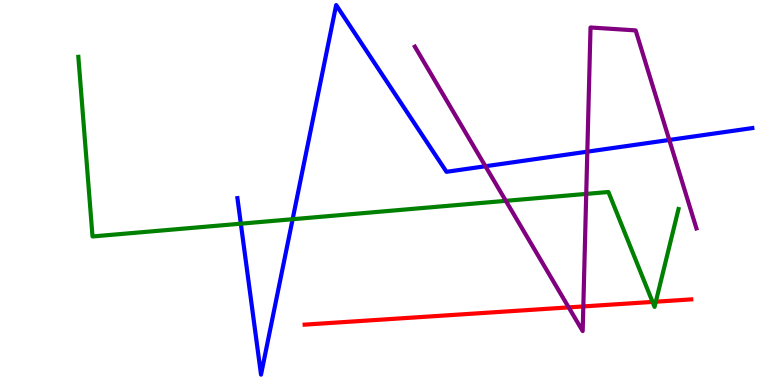[{'lines': ['blue', 'red'], 'intersections': []}, {'lines': ['green', 'red'], 'intersections': [{'x': 8.42, 'y': 2.16}, {'x': 8.46, 'y': 2.16}]}, {'lines': ['purple', 'red'], 'intersections': [{'x': 7.34, 'y': 2.02}, {'x': 7.53, 'y': 2.04}]}, {'lines': ['blue', 'green'], 'intersections': [{'x': 3.11, 'y': 4.19}, {'x': 3.78, 'y': 4.31}]}, {'lines': ['blue', 'purple'], 'intersections': [{'x': 6.26, 'y': 5.68}, {'x': 7.58, 'y': 6.06}, {'x': 8.64, 'y': 6.36}]}, {'lines': ['green', 'purple'], 'intersections': [{'x': 6.53, 'y': 4.78}, {'x': 7.56, 'y': 4.96}]}]